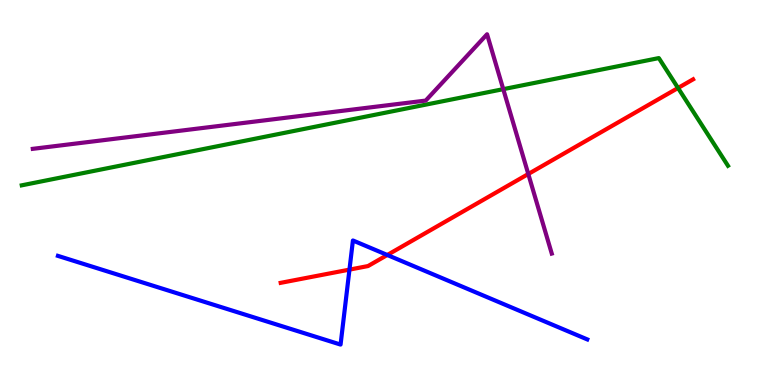[{'lines': ['blue', 'red'], 'intersections': [{'x': 4.51, 'y': 3.0}, {'x': 5.0, 'y': 3.38}]}, {'lines': ['green', 'red'], 'intersections': [{'x': 8.75, 'y': 7.71}]}, {'lines': ['purple', 'red'], 'intersections': [{'x': 6.82, 'y': 5.48}]}, {'lines': ['blue', 'green'], 'intersections': []}, {'lines': ['blue', 'purple'], 'intersections': []}, {'lines': ['green', 'purple'], 'intersections': [{'x': 6.49, 'y': 7.68}]}]